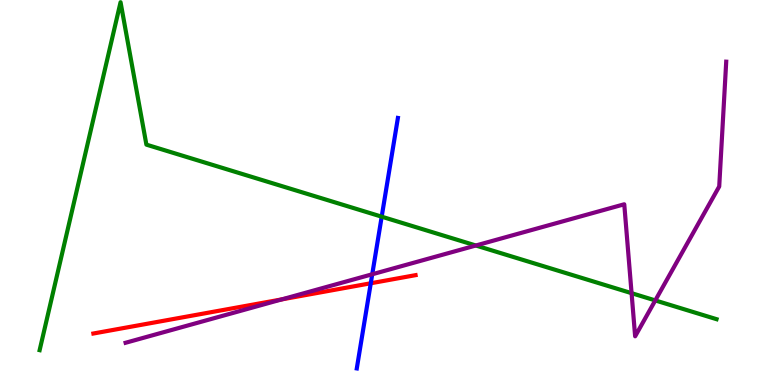[{'lines': ['blue', 'red'], 'intersections': [{'x': 4.78, 'y': 2.64}]}, {'lines': ['green', 'red'], 'intersections': []}, {'lines': ['purple', 'red'], 'intersections': [{'x': 3.64, 'y': 2.22}]}, {'lines': ['blue', 'green'], 'intersections': [{'x': 4.93, 'y': 4.37}]}, {'lines': ['blue', 'purple'], 'intersections': [{'x': 4.8, 'y': 2.88}]}, {'lines': ['green', 'purple'], 'intersections': [{'x': 6.14, 'y': 3.62}, {'x': 8.15, 'y': 2.39}, {'x': 8.46, 'y': 2.2}]}]